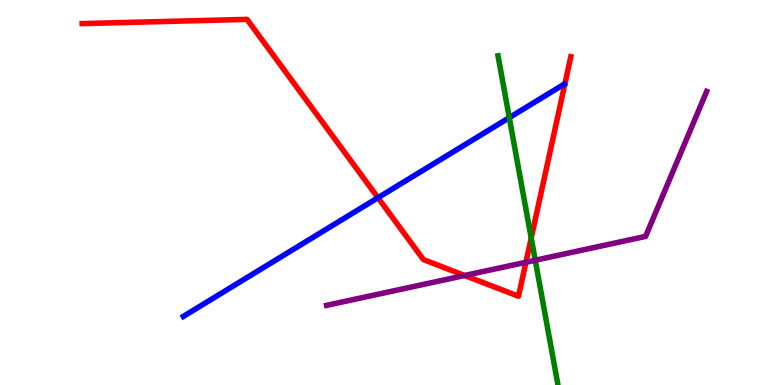[{'lines': ['blue', 'red'], 'intersections': [{'x': 4.88, 'y': 4.86}]}, {'lines': ['green', 'red'], 'intersections': [{'x': 6.85, 'y': 3.82}]}, {'lines': ['purple', 'red'], 'intersections': [{'x': 6.0, 'y': 2.84}, {'x': 6.79, 'y': 3.19}]}, {'lines': ['blue', 'green'], 'intersections': [{'x': 6.57, 'y': 6.94}]}, {'lines': ['blue', 'purple'], 'intersections': []}, {'lines': ['green', 'purple'], 'intersections': [{'x': 6.91, 'y': 3.24}]}]